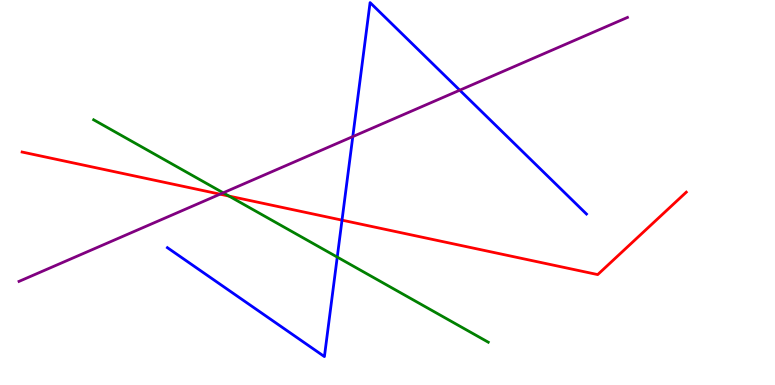[{'lines': ['blue', 'red'], 'intersections': [{'x': 4.41, 'y': 4.28}]}, {'lines': ['green', 'red'], 'intersections': [{'x': 2.95, 'y': 4.91}]}, {'lines': ['purple', 'red'], 'intersections': [{'x': 2.84, 'y': 4.96}]}, {'lines': ['blue', 'green'], 'intersections': [{'x': 4.35, 'y': 3.32}]}, {'lines': ['blue', 'purple'], 'intersections': [{'x': 4.55, 'y': 6.45}, {'x': 5.93, 'y': 7.66}]}, {'lines': ['green', 'purple'], 'intersections': [{'x': 2.88, 'y': 4.99}]}]